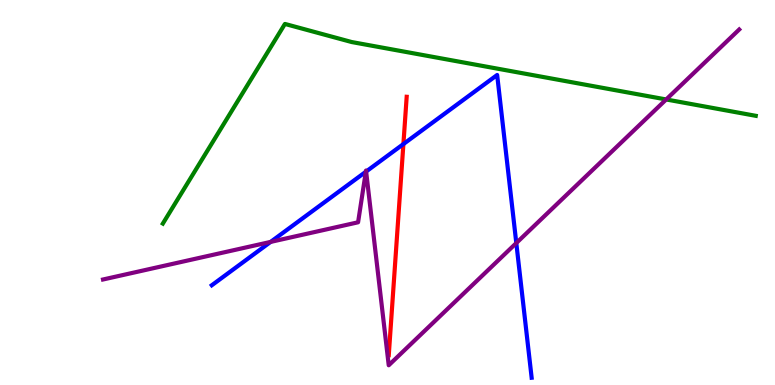[{'lines': ['blue', 'red'], 'intersections': [{'x': 5.21, 'y': 6.26}]}, {'lines': ['green', 'red'], 'intersections': []}, {'lines': ['purple', 'red'], 'intersections': []}, {'lines': ['blue', 'green'], 'intersections': []}, {'lines': ['blue', 'purple'], 'intersections': [{'x': 3.49, 'y': 3.72}, {'x': 4.72, 'y': 5.54}, {'x': 4.72, 'y': 5.54}, {'x': 6.66, 'y': 3.69}]}, {'lines': ['green', 'purple'], 'intersections': [{'x': 8.6, 'y': 7.42}]}]